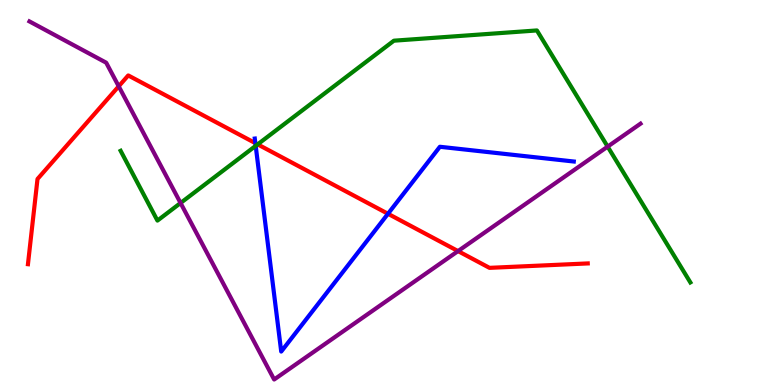[{'lines': ['blue', 'red'], 'intersections': [{'x': 3.29, 'y': 6.28}, {'x': 5.01, 'y': 4.45}]}, {'lines': ['green', 'red'], 'intersections': [{'x': 3.32, 'y': 6.25}]}, {'lines': ['purple', 'red'], 'intersections': [{'x': 1.53, 'y': 7.76}, {'x': 5.91, 'y': 3.48}]}, {'lines': ['blue', 'green'], 'intersections': [{'x': 3.3, 'y': 6.21}]}, {'lines': ['blue', 'purple'], 'intersections': []}, {'lines': ['green', 'purple'], 'intersections': [{'x': 2.33, 'y': 4.73}, {'x': 7.84, 'y': 6.19}]}]